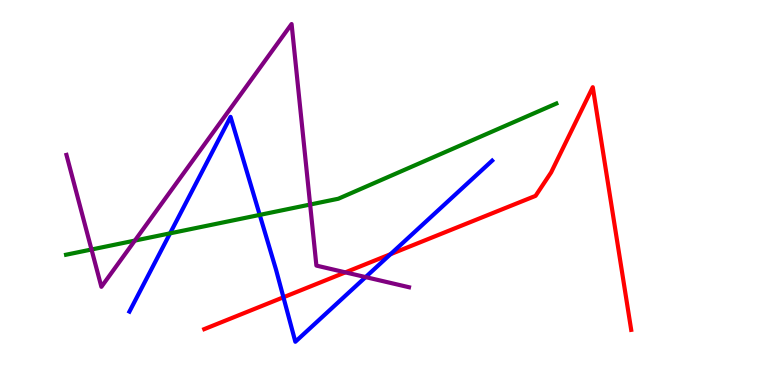[{'lines': ['blue', 'red'], 'intersections': [{'x': 3.66, 'y': 2.28}, {'x': 5.04, 'y': 3.4}]}, {'lines': ['green', 'red'], 'intersections': []}, {'lines': ['purple', 'red'], 'intersections': [{'x': 4.46, 'y': 2.93}]}, {'lines': ['blue', 'green'], 'intersections': [{'x': 2.19, 'y': 3.94}, {'x': 3.35, 'y': 4.42}]}, {'lines': ['blue', 'purple'], 'intersections': [{'x': 4.72, 'y': 2.8}]}, {'lines': ['green', 'purple'], 'intersections': [{'x': 1.18, 'y': 3.52}, {'x': 1.74, 'y': 3.75}, {'x': 4.0, 'y': 4.69}]}]